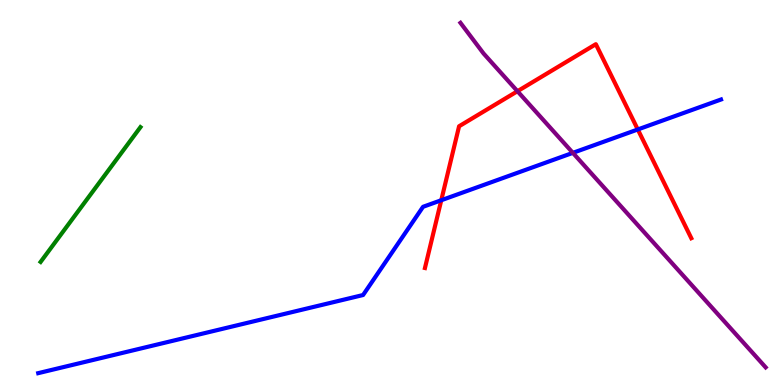[{'lines': ['blue', 'red'], 'intersections': [{'x': 5.69, 'y': 4.8}, {'x': 8.23, 'y': 6.64}]}, {'lines': ['green', 'red'], 'intersections': []}, {'lines': ['purple', 'red'], 'intersections': [{'x': 6.68, 'y': 7.63}]}, {'lines': ['blue', 'green'], 'intersections': []}, {'lines': ['blue', 'purple'], 'intersections': [{'x': 7.39, 'y': 6.03}]}, {'lines': ['green', 'purple'], 'intersections': []}]